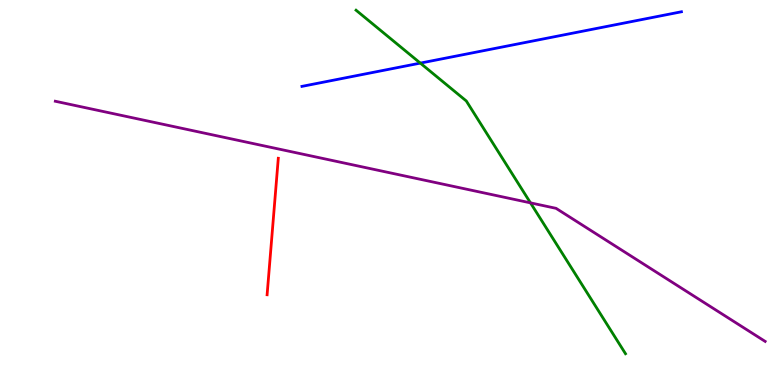[{'lines': ['blue', 'red'], 'intersections': []}, {'lines': ['green', 'red'], 'intersections': []}, {'lines': ['purple', 'red'], 'intersections': []}, {'lines': ['blue', 'green'], 'intersections': [{'x': 5.42, 'y': 8.36}]}, {'lines': ['blue', 'purple'], 'intersections': []}, {'lines': ['green', 'purple'], 'intersections': [{'x': 6.84, 'y': 4.73}]}]